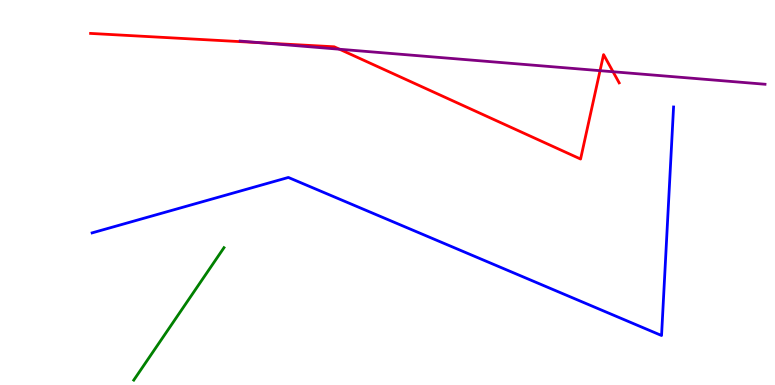[{'lines': ['blue', 'red'], 'intersections': []}, {'lines': ['green', 'red'], 'intersections': []}, {'lines': ['purple', 'red'], 'intersections': [{'x': 3.37, 'y': 8.89}, {'x': 4.38, 'y': 8.72}, {'x': 7.74, 'y': 8.16}, {'x': 7.91, 'y': 8.14}]}, {'lines': ['blue', 'green'], 'intersections': []}, {'lines': ['blue', 'purple'], 'intersections': []}, {'lines': ['green', 'purple'], 'intersections': []}]